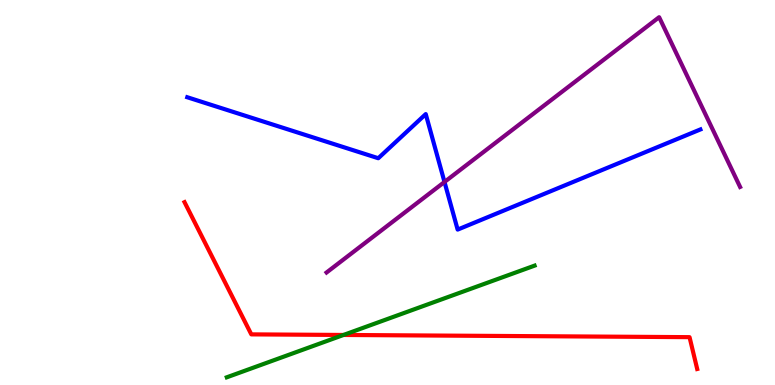[{'lines': ['blue', 'red'], 'intersections': []}, {'lines': ['green', 'red'], 'intersections': [{'x': 4.43, 'y': 1.3}]}, {'lines': ['purple', 'red'], 'intersections': []}, {'lines': ['blue', 'green'], 'intersections': []}, {'lines': ['blue', 'purple'], 'intersections': [{'x': 5.74, 'y': 5.27}]}, {'lines': ['green', 'purple'], 'intersections': []}]